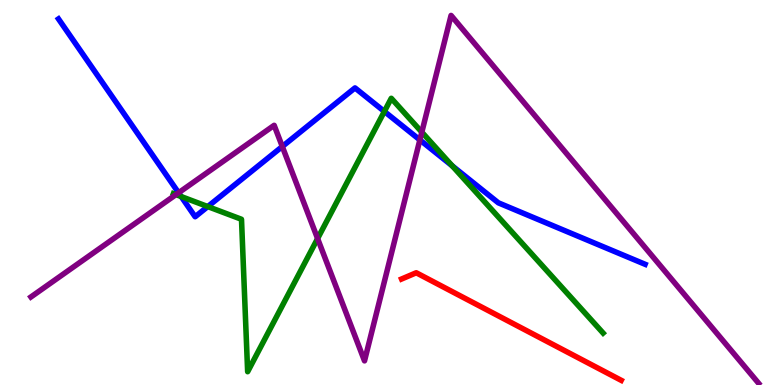[{'lines': ['blue', 'red'], 'intersections': []}, {'lines': ['green', 'red'], 'intersections': []}, {'lines': ['purple', 'red'], 'intersections': []}, {'lines': ['blue', 'green'], 'intersections': [{'x': 2.34, 'y': 4.89}, {'x': 2.68, 'y': 4.63}, {'x': 4.96, 'y': 7.11}, {'x': 5.84, 'y': 5.69}]}, {'lines': ['blue', 'purple'], 'intersections': [{'x': 2.3, 'y': 4.99}, {'x': 3.64, 'y': 6.19}, {'x': 5.42, 'y': 6.37}]}, {'lines': ['green', 'purple'], 'intersections': [{'x': 2.27, 'y': 4.95}, {'x': 4.1, 'y': 3.8}, {'x': 5.44, 'y': 6.57}]}]